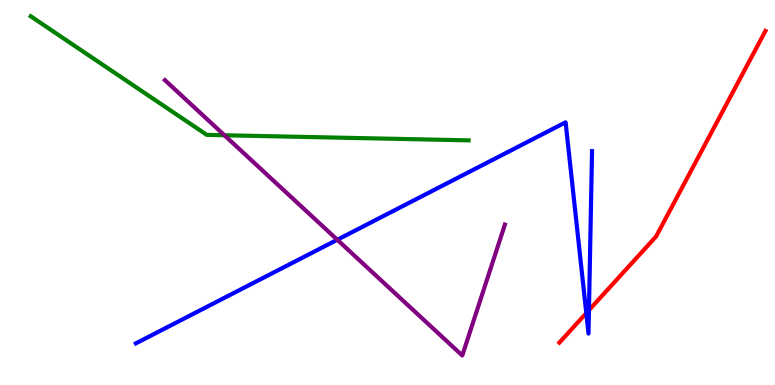[{'lines': ['blue', 'red'], 'intersections': [{'x': 7.56, 'y': 1.87}, {'x': 7.6, 'y': 1.94}]}, {'lines': ['green', 'red'], 'intersections': []}, {'lines': ['purple', 'red'], 'intersections': []}, {'lines': ['blue', 'green'], 'intersections': []}, {'lines': ['blue', 'purple'], 'intersections': [{'x': 4.35, 'y': 3.77}]}, {'lines': ['green', 'purple'], 'intersections': [{'x': 2.9, 'y': 6.49}]}]